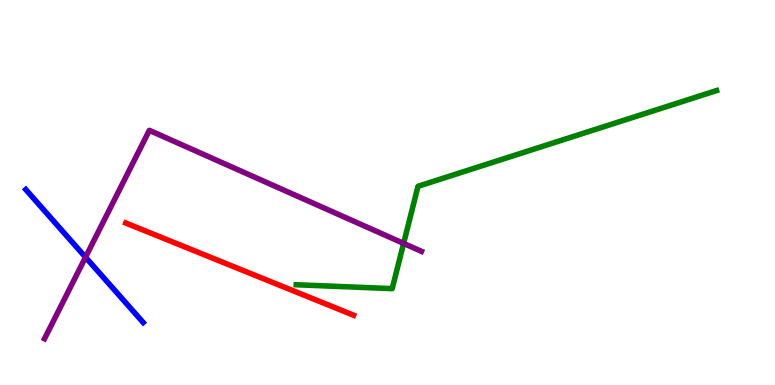[{'lines': ['blue', 'red'], 'intersections': []}, {'lines': ['green', 'red'], 'intersections': []}, {'lines': ['purple', 'red'], 'intersections': []}, {'lines': ['blue', 'green'], 'intersections': []}, {'lines': ['blue', 'purple'], 'intersections': [{'x': 1.1, 'y': 3.32}]}, {'lines': ['green', 'purple'], 'intersections': [{'x': 5.21, 'y': 3.68}]}]